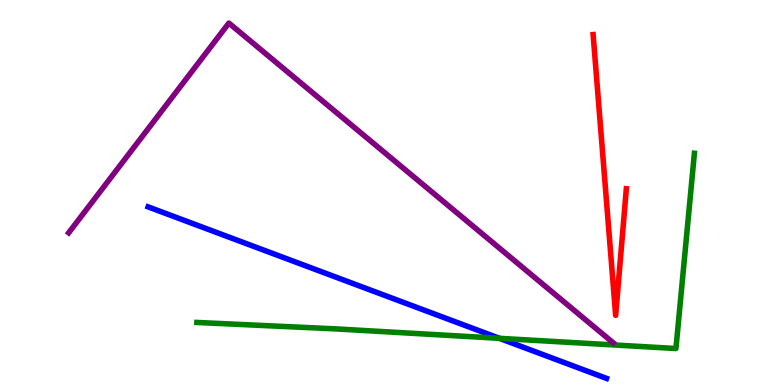[{'lines': ['blue', 'red'], 'intersections': []}, {'lines': ['green', 'red'], 'intersections': []}, {'lines': ['purple', 'red'], 'intersections': []}, {'lines': ['blue', 'green'], 'intersections': [{'x': 6.44, 'y': 1.21}]}, {'lines': ['blue', 'purple'], 'intersections': []}, {'lines': ['green', 'purple'], 'intersections': []}]